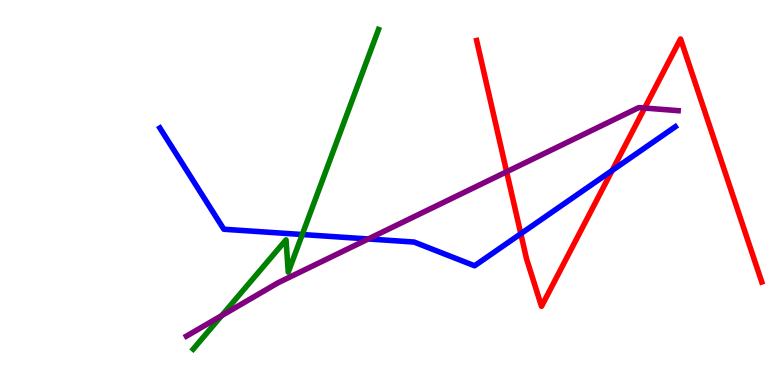[{'lines': ['blue', 'red'], 'intersections': [{'x': 6.72, 'y': 3.93}, {'x': 7.9, 'y': 5.57}]}, {'lines': ['green', 'red'], 'intersections': []}, {'lines': ['purple', 'red'], 'intersections': [{'x': 6.54, 'y': 5.54}, {'x': 8.32, 'y': 7.19}]}, {'lines': ['blue', 'green'], 'intersections': [{'x': 3.9, 'y': 3.91}]}, {'lines': ['blue', 'purple'], 'intersections': [{'x': 4.75, 'y': 3.79}]}, {'lines': ['green', 'purple'], 'intersections': [{'x': 2.86, 'y': 1.8}]}]